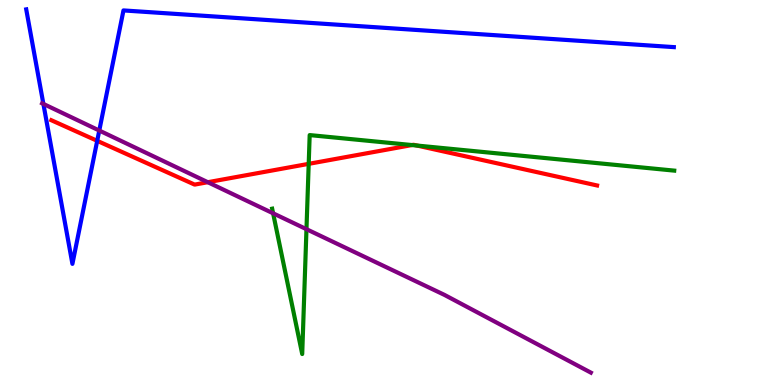[{'lines': ['blue', 'red'], 'intersections': [{'x': 1.25, 'y': 6.34}]}, {'lines': ['green', 'red'], 'intersections': [{'x': 3.98, 'y': 5.74}, {'x': 5.32, 'y': 6.23}, {'x': 5.38, 'y': 6.22}]}, {'lines': ['purple', 'red'], 'intersections': [{'x': 2.68, 'y': 5.27}]}, {'lines': ['blue', 'green'], 'intersections': []}, {'lines': ['blue', 'purple'], 'intersections': [{'x': 0.56, 'y': 7.3}, {'x': 1.28, 'y': 6.61}]}, {'lines': ['green', 'purple'], 'intersections': [{'x': 3.52, 'y': 4.46}, {'x': 3.95, 'y': 4.05}]}]